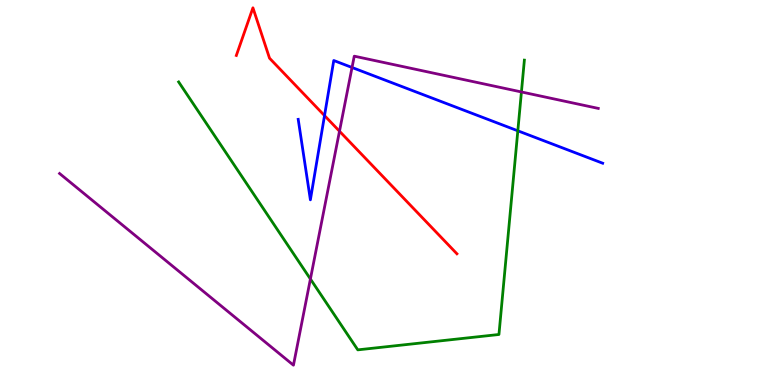[{'lines': ['blue', 'red'], 'intersections': [{'x': 4.19, 'y': 7.0}]}, {'lines': ['green', 'red'], 'intersections': []}, {'lines': ['purple', 'red'], 'intersections': [{'x': 4.38, 'y': 6.59}]}, {'lines': ['blue', 'green'], 'intersections': [{'x': 6.68, 'y': 6.6}]}, {'lines': ['blue', 'purple'], 'intersections': [{'x': 4.54, 'y': 8.25}]}, {'lines': ['green', 'purple'], 'intersections': [{'x': 4.01, 'y': 2.75}, {'x': 6.73, 'y': 7.61}]}]